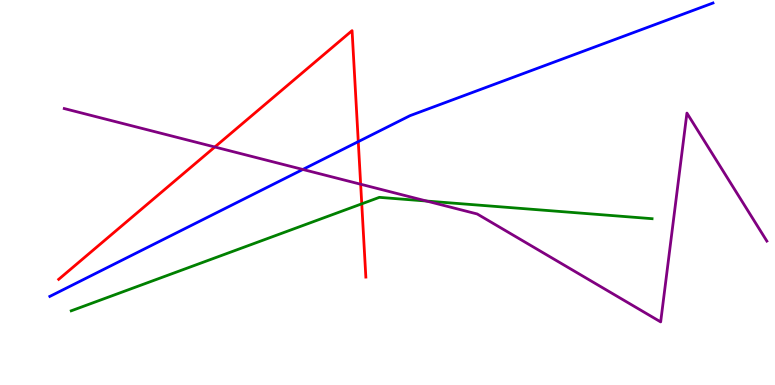[{'lines': ['blue', 'red'], 'intersections': [{'x': 4.62, 'y': 6.32}]}, {'lines': ['green', 'red'], 'intersections': [{'x': 4.67, 'y': 4.71}]}, {'lines': ['purple', 'red'], 'intersections': [{'x': 2.77, 'y': 6.18}, {'x': 4.65, 'y': 5.21}]}, {'lines': ['blue', 'green'], 'intersections': []}, {'lines': ['blue', 'purple'], 'intersections': [{'x': 3.91, 'y': 5.6}]}, {'lines': ['green', 'purple'], 'intersections': [{'x': 5.5, 'y': 4.78}]}]